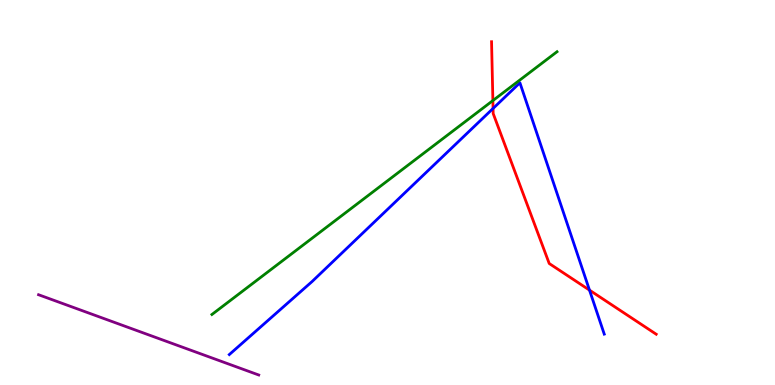[{'lines': ['blue', 'red'], 'intersections': [{'x': 6.36, 'y': 7.18}, {'x': 7.61, 'y': 2.46}]}, {'lines': ['green', 'red'], 'intersections': [{'x': 6.36, 'y': 7.39}]}, {'lines': ['purple', 'red'], 'intersections': []}, {'lines': ['blue', 'green'], 'intersections': []}, {'lines': ['blue', 'purple'], 'intersections': []}, {'lines': ['green', 'purple'], 'intersections': []}]